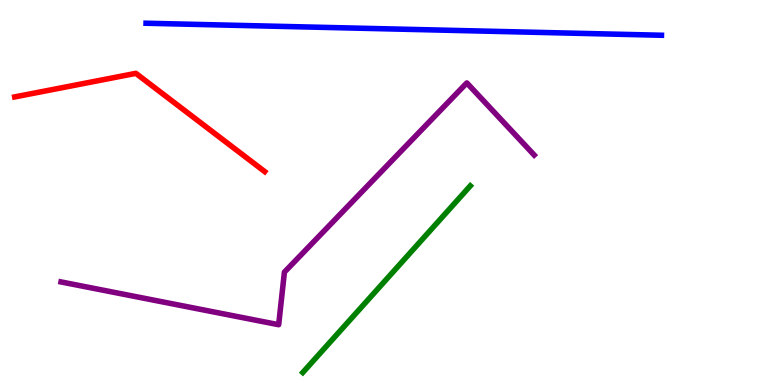[{'lines': ['blue', 'red'], 'intersections': []}, {'lines': ['green', 'red'], 'intersections': []}, {'lines': ['purple', 'red'], 'intersections': []}, {'lines': ['blue', 'green'], 'intersections': []}, {'lines': ['blue', 'purple'], 'intersections': []}, {'lines': ['green', 'purple'], 'intersections': []}]